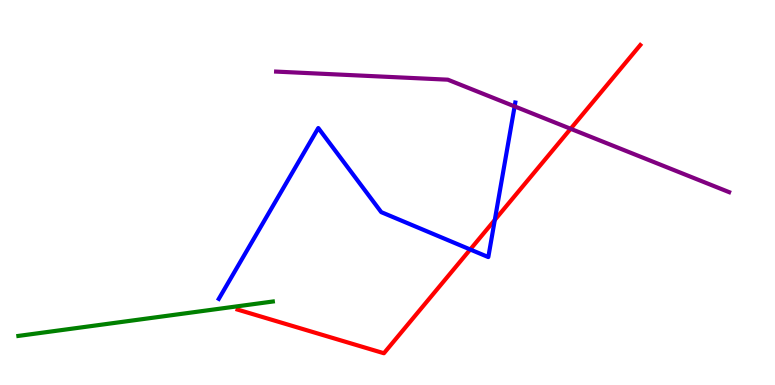[{'lines': ['blue', 'red'], 'intersections': [{'x': 6.07, 'y': 3.52}, {'x': 6.38, 'y': 4.29}]}, {'lines': ['green', 'red'], 'intersections': []}, {'lines': ['purple', 'red'], 'intersections': [{'x': 7.36, 'y': 6.65}]}, {'lines': ['blue', 'green'], 'intersections': []}, {'lines': ['blue', 'purple'], 'intersections': [{'x': 6.64, 'y': 7.24}]}, {'lines': ['green', 'purple'], 'intersections': []}]